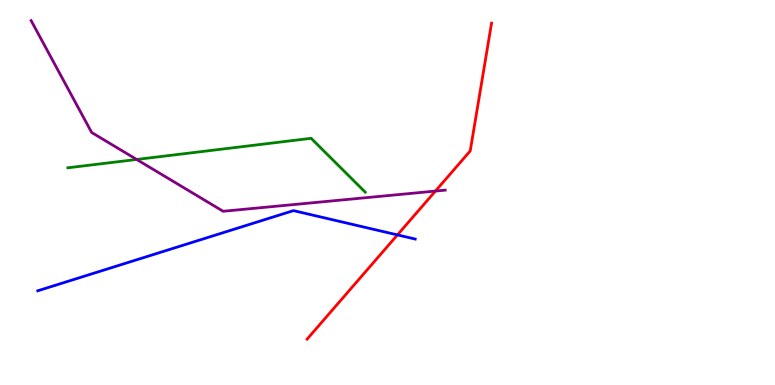[{'lines': ['blue', 'red'], 'intersections': [{'x': 5.13, 'y': 3.9}]}, {'lines': ['green', 'red'], 'intersections': []}, {'lines': ['purple', 'red'], 'intersections': [{'x': 5.62, 'y': 5.04}]}, {'lines': ['blue', 'green'], 'intersections': []}, {'lines': ['blue', 'purple'], 'intersections': []}, {'lines': ['green', 'purple'], 'intersections': [{'x': 1.76, 'y': 5.86}]}]